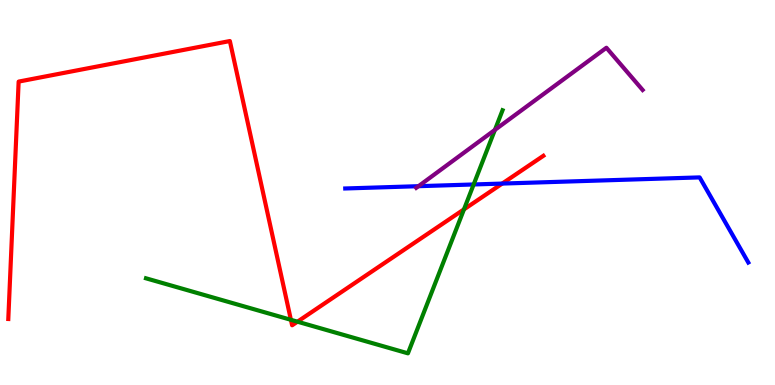[{'lines': ['blue', 'red'], 'intersections': [{'x': 6.48, 'y': 5.23}]}, {'lines': ['green', 'red'], 'intersections': [{'x': 3.75, 'y': 1.69}, {'x': 3.84, 'y': 1.64}, {'x': 5.99, 'y': 4.56}]}, {'lines': ['purple', 'red'], 'intersections': []}, {'lines': ['blue', 'green'], 'intersections': [{'x': 6.11, 'y': 5.21}]}, {'lines': ['blue', 'purple'], 'intersections': [{'x': 5.4, 'y': 5.16}]}, {'lines': ['green', 'purple'], 'intersections': [{'x': 6.39, 'y': 6.63}]}]